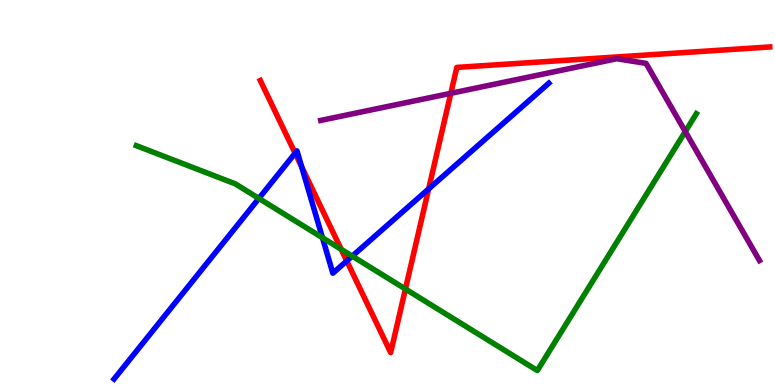[{'lines': ['blue', 'red'], 'intersections': [{'x': 3.81, 'y': 6.02}, {'x': 3.89, 'y': 5.67}, {'x': 4.47, 'y': 3.22}, {'x': 5.53, 'y': 5.09}]}, {'lines': ['green', 'red'], 'intersections': [{'x': 4.4, 'y': 3.52}, {'x': 5.23, 'y': 2.49}]}, {'lines': ['purple', 'red'], 'intersections': [{'x': 5.82, 'y': 7.58}]}, {'lines': ['blue', 'green'], 'intersections': [{'x': 3.34, 'y': 4.85}, {'x': 4.16, 'y': 3.83}, {'x': 4.55, 'y': 3.35}]}, {'lines': ['blue', 'purple'], 'intersections': []}, {'lines': ['green', 'purple'], 'intersections': [{'x': 8.84, 'y': 6.58}]}]